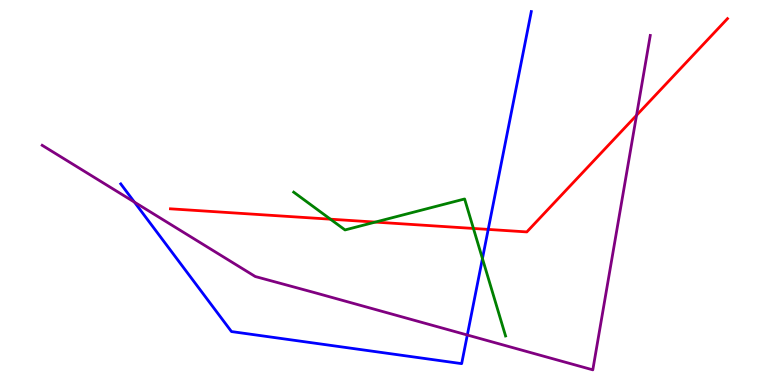[{'lines': ['blue', 'red'], 'intersections': [{'x': 6.3, 'y': 4.04}]}, {'lines': ['green', 'red'], 'intersections': [{'x': 4.26, 'y': 4.31}, {'x': 4.84, 'y': 4.23}, {'x': 6.11, 'y': 4.07}]}, {'lines': ['purple', 'red'], 'intersections': [{'x': 8.21, 'y': 7.01}]}, {'lines': ['blue', 'green'], 'intersections': [{'x': 6.23, 'y': 3.28}]}, {'lines': ['blue', 'purple'], 'intersections': [{'x': 1.73, 'y': 4.75}, {'x': 6.03, 'y': 1.3}]}, {'lines': ['green', 'purple'], 'intersections': []}]